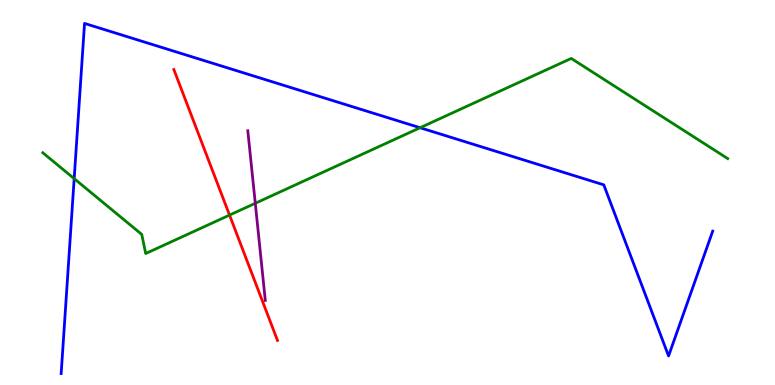[{'lines': ['blue', 'red'], 'intersections': []}, {'lines': ['green', 'red'], 'intersections': [{'x': 2.96, 'y': 4.41}]}, {'lines': ['purple', 'red'], 'intersections': []}, {'lines': ['blue', 'green'], 'intersections': [{'x': 0.957, 'y': 5.36}, {'x': 5.42, 'y': 6.68}]}, {'lines': ['blue', 'purple'], 'intersections': []}, {'lines': ['green', 'purple'], 'intersections': [{'x': 3.29, 'y': 4.72}]}]